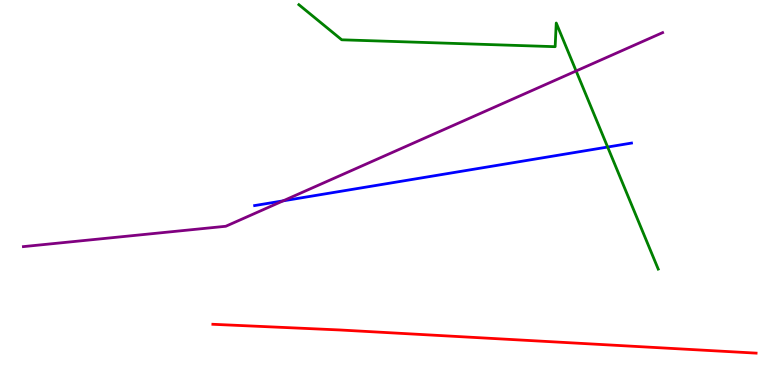[{'lines': ['blue', 'red'], 'intersections': []}, {'lines': ['green', 'red'], 'intersections': []}, {'lines': ['purple', 'red'], 'intersections': []}, {'lines': ['blue', 'green'], 'intersections': [{'x': 7.84, 'y': 6.18}]}, {'lines': ['blue', 'purple'], 'intersections': [{'x': 3.65, 'y': 4.78}]}, {'lines': ['green', 'purple'], 'intersections': [{'x': 7.43, 'y': 8.16}]}]